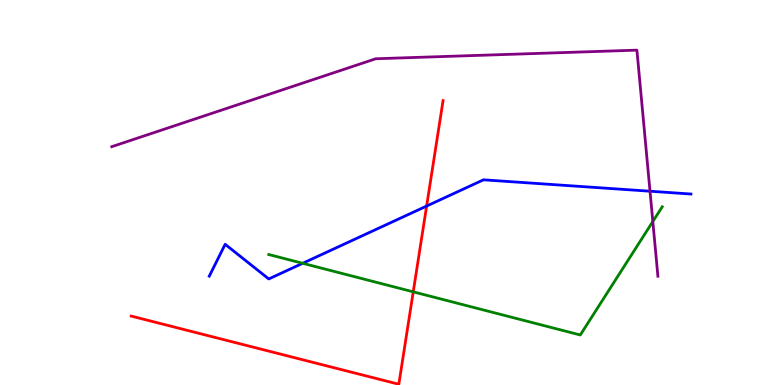[{'lines': ['blue', 'red'], 'intersections': [{'x': 5.5, 'y': 4.65}]}, {'lines': ['green', 'red'], 'intersections': [{'x': 5.33, 'y': 2.42}]}, {'lines': ['purple', 'red'], 'intersections': []}, {'lines': ['blue', 'green'], 'intersections': [{'x': 3.91, 'y': 3.16}]}, {'lines': ['blue', 'purple'], 'intersections': [{'x': 8.39, 'y': 5.03}]}, {'lines': ['green', 'purple'], 'intersections': [{'x': 8.42, 'y': 4.25}]}]